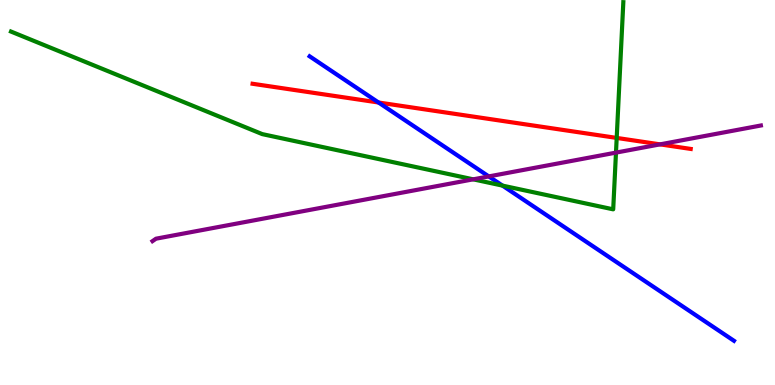[{'lines': ['blue', 'red'], 'intersections': [{'x': 4.88, 'y': 7.34}]}, {'lines': ['green', 'red'], 'intersections': [{'x': 7.96, 'y': 6.42}]}, {'lines': ['purple', 'red'], 'intersections': [{'x': 8.52, 'y': 6.25}]}, {'lines': ['blue', 'green'], 'intersections': [{'x': 6.48, 'y': 5.18}]}, {'lines': ['blue', 'purple'], 'intersections': [{'x': 6.31, 'y': 5.42}]}, {'lines': ['green', 'purple'], 'intersections': [{'x': 6.11, 'y': 5.34}, {'x': 7.95, 'y': 6.04}]}]